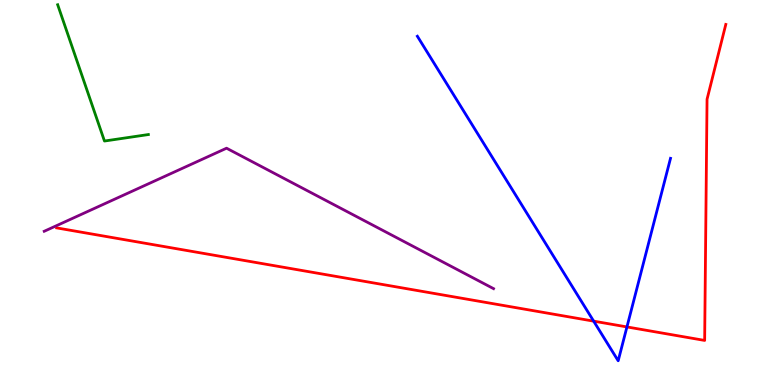[{'lines': ['blue', 'red'], 'intersections': [{'x': 7.66, 'y': 1.66}, {'x': 8.09, 'y': 1.51}]}, {'lines': ['green', 'red'], 'intersections': []}, {'lines': ['purple', 'red'], 'intersections': []}, {'lines': ['blue', 'green'], 'intersections': []}, {'lines': ['blue', 'purple'], 'intersections': []}, {'lines': ['green', 'purple'], 'intersections': []}]